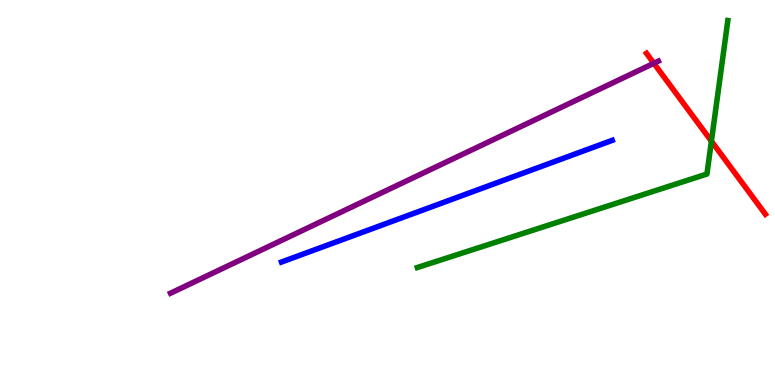[{'lines': ['blue', 'red'], 'intersections': []}, {'lines': ['green', 'red'], 'intersections': [{'x': 9.18, 'y': 6.33}]}, {'lines': ['purple', 'red'], 'intersections': [{'x': 8.44, 'y': 8.36}]}, {'lines': ['blue', 'green'], 'intersections': []}, {'lines': ['blue', 'purple'], 'intersections': []}, {'lines': ['green', 'purple'], 'intersections': []}]